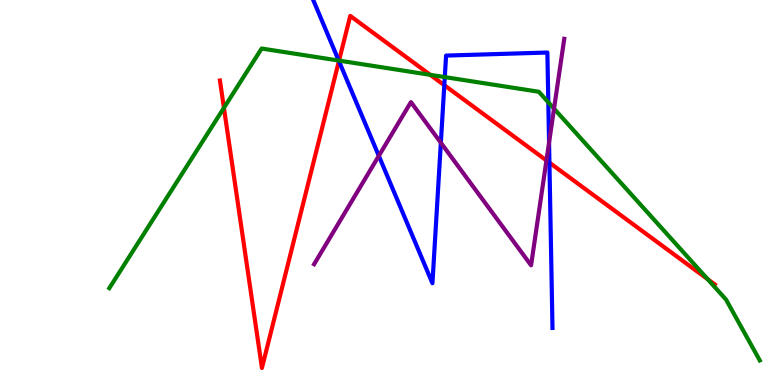[{'lines': ['blue', 'red'], 'intersections': [{'x': 4.37, 'y': 8.41}, {'x': 5.73, 'y': 7.79}, {'x': 7.09, 'y': 5.78}]}, {'lines': ['green', 'red'], 'intersections': [{'x': 2.89, 'y': 7.2}, {'x': 4.37, 'y': 8.43}, {'x': 5.55, 'y': 8.06}, {'x': 9.13, 'y': 2.75}]}, {'lines': ['purple', 'red'], 'intersections': [{'x': 7.05, 'y': 5.83}]}, {'lines': ['blue', 'green'], 'intersections': [{'x': 4.37, 'y': 8.43}, {'x': 5.74, 'y': 8.0}, {'x': 7.07, 'y': 7.34}]}, {'lines': ['blue', 'purple'], 'intersections': [{'x': 4.89, 'y': 5.95}, {'x': 5.69, 'y': 6.29}, {'x': 7.08, 'y': 6.3}]}, {'lines': ['green', 'purple'], 'intersections': [{'x': 7.15, 'y': 7.18}]}]